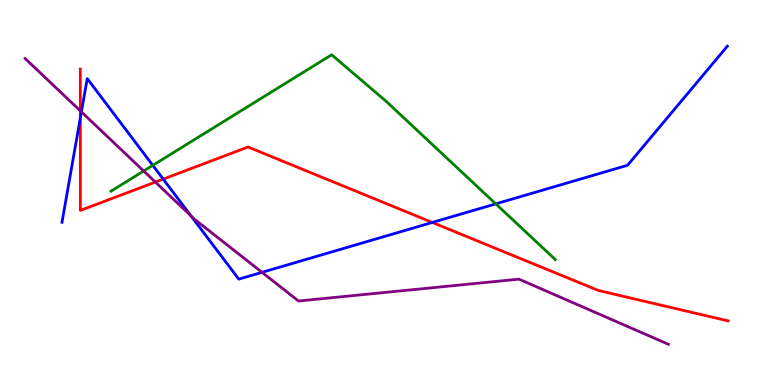[{'lines': ['blue', 'red'], 'intersections': [{'x': 1.04, 'y': 6.94}, {'x': 2.11, 'y': 5.35}, {'x': 5.58, 'y': 4.22}]}, {'lines': ['green', 'red'], 'intersections': []}, {'lines': ['purple', 'red'], 'intersections': [{'x': 1.04, 'y': 7.12}, {'x': 2.0, 'y': 5.27}]}, {'lines': ['blue', 'green'], 'intersections': [{'x': 1.97, 'y': 5.71}, {'x': 6.4, 'y': 4.7}]}, {'lines': ['blue', 'purple'], 'intersections': [{'x': 1.05, 'y': 7.09}, {'x': 2.46, 'y': 4.39}, {'x': 3.38, 'y': 2.93}]}, {'lines': ['green', 'purple'], 'intersections': [{'x': 1.85, 'y': 5.56}]}]